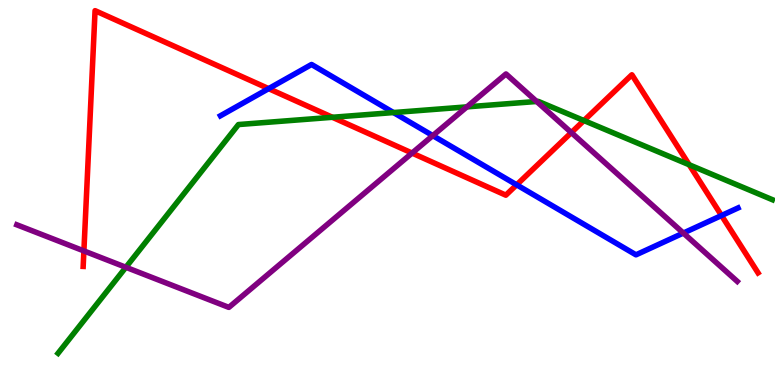[{'lines': ['blue', 'red'], 'intersections': [{'x': 3.47, 'y': 7.7}, {'x': 6.67, 'y': 5.2}, {'x': 9.31, 'y': 4.4}]}, {'lines': ['green', 'red'], 'intersections': [{'x': 4.29, 'y': 6.95}, {'x': 7.53, 'y': 6.87}, {'x': 8.89, 'y': 5.72}]}, {'lines': ['purple', 'red'], 'intersections': [{'x': 1.08, 'y': 3.48}, {'x': 5.32, 'y': 6.02}, {'x': 7.37, 'y': 6.56}]}, {'lines': ['blue', 'green'], 'intersections': [{'x': 5.08, 'y': 7.08}]}, {'lines': ['blue', 'purple'], 'intersections': [{'x': 5.58, 'y': 6.48}, {'x': 8.82, 'y': 3.95}]}, {'lines': ['green', 'purple'], 'intersections': [{'x': 1.62, 'y': 3.06}, {'x': 6.02, 'y': 7.22}, {'x': 6.92, 'y': 7.36}]}]